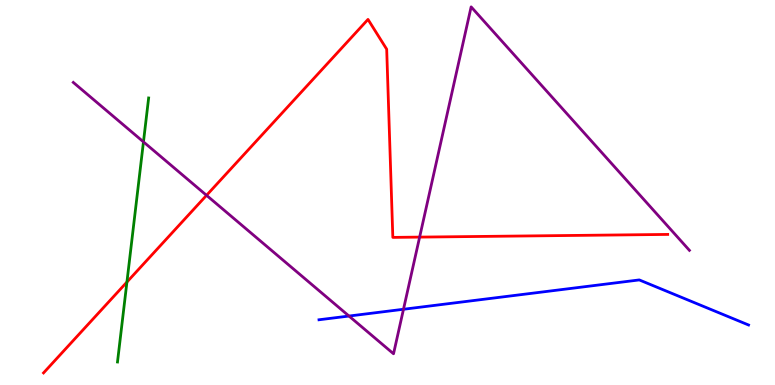[{'lines': ['blue', 'red'], 'intersections': []}, {'lines': ['green', 'red'], 'intersections': [{'x': 1.64, 'y': 2.67}]}, {'lines': ['purple', 'red'], 'intersections': [{'x': 2.66, 'y': 4.93}, {'x': 5.41, 'y': 3.84}]}, {'lines': ['blue', 'green'], 'intersections': []}, {'lines': ['blue', 'purple'], 'intersections': [{'x': 4.5, 'y': 1.79}, {'x': 5.21, 'y': 1.97}]}, {'lines': ['green', 'purple'], 'intersections': [{'x': 1.85, 'y': 6.31}]}]